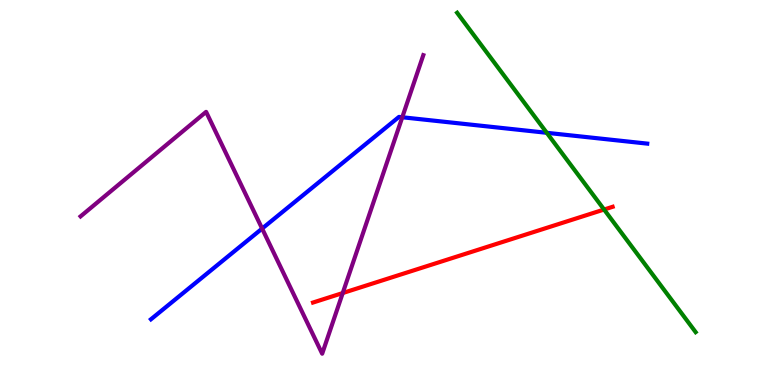[{'lines': ['blue', 'red'], 'intersections': []}, {'lines': ['green', 'red'], 'intersections': [{'x': 7.79, 'y': 4.56}]}, {'lines': ['purple', 'red'], 'intersections': [{'x': 4.42, 'y': 2.39}]}, {'lines': ['blue', 'green'], 'intersections': [{'x': 7.06, 'y': 6.55}]}, {'lines': ['blue', 'purple'], 'intersections': [{'x': 3.38, 'y': 4.06}, {'x': 5.19, 'y': 6.95}]}, {'lines': ['green', 'purple'], 'intersections': []}]